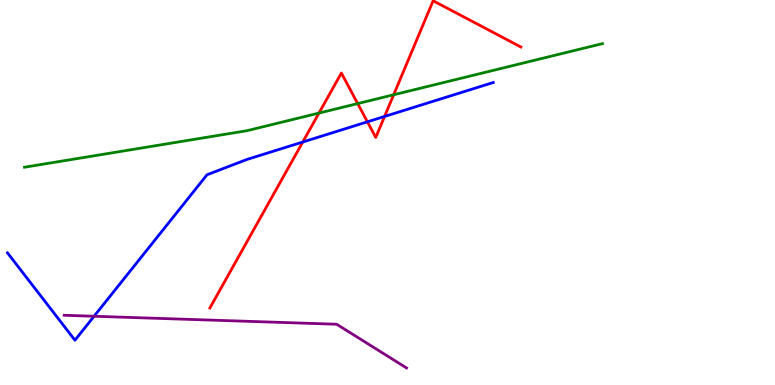[{'lines': ['blue', 'red'], 'intersections': [{'x': 3.91, 'y': 6.31}, {'x': 4.74, 'y': 6.84}, {'x': 4.96, 'y': 6.98}]}, {'lines': ['green', 'red'], 'intersections': [{'x': 4.12, 'y': 7.06}, {'x': 4.62, 'y': 7.31}, {'x': 5.08, 'y': 7.54}]}, {'lines': ['purple', 'red'], 'intersections': []}, {'lines': ['blue', 'green'], 'intersections': []}, {'lines': ['blue', 'purple'], 'intersections': [{'x': 1.21, 'y': 1.79}]}, {'lines': ['green', 'purple'], 'intersections': []}]